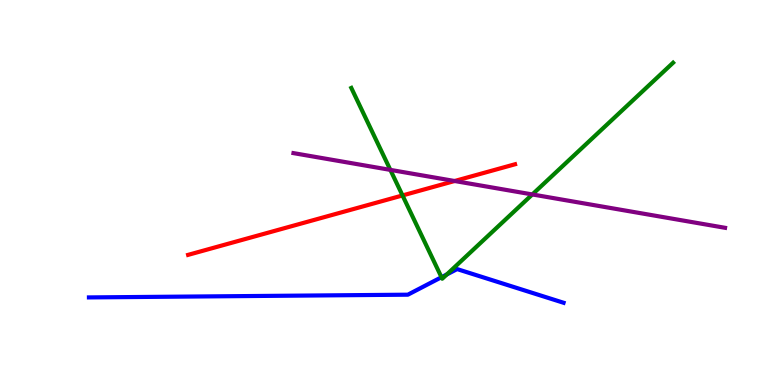[{'lines': ['blue', 'red'], 'intersections': []}, {'lines': ['green', 'red'], 'intersections': [{'x': 5.19, 'y': 4.92}]}, {'lines': ['purple', 'red'], 'intersections': [{'x': 5.87, 'y': 5.3}]}, {'lines': ['blue', 'green'], 'intersections': [{'x': 5.7, 'y': 2.8}, {'x': 5.77, 'y': 2.87}]}, {'lines': ['blue', 'purple'], 'intersections': []}, {'lines': ['green', 'purple'], 'intersections': [{'x': 5.04, 'y': 5.59}, {'x': 6.87, 'y': 4.95}]}]